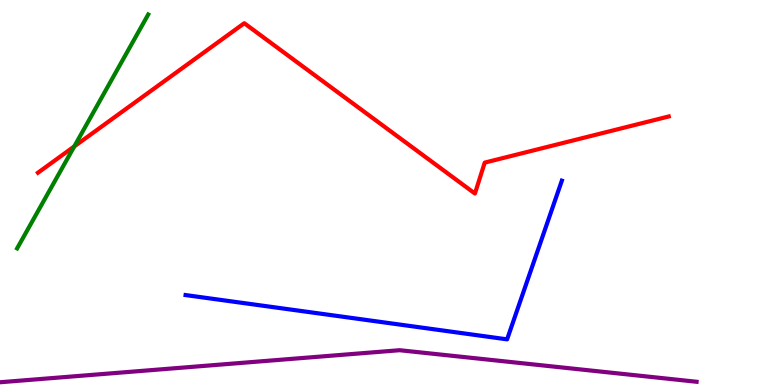[{'lines': ['blue', 'red'], 'intersections': []}, {'lines': ['green', 'red'], 'intersections': [{'x': 0.959, 'y': 6.2}]}, {'lines': ['purple', 'red'], 'intersections': []}, {'lines': ['blue', 'green'], 'intersections': []}, {'lines': ['blue', 'purple'], 'intersections': []}, {'lines': ['green', 'purple'], 'intersections': []}]